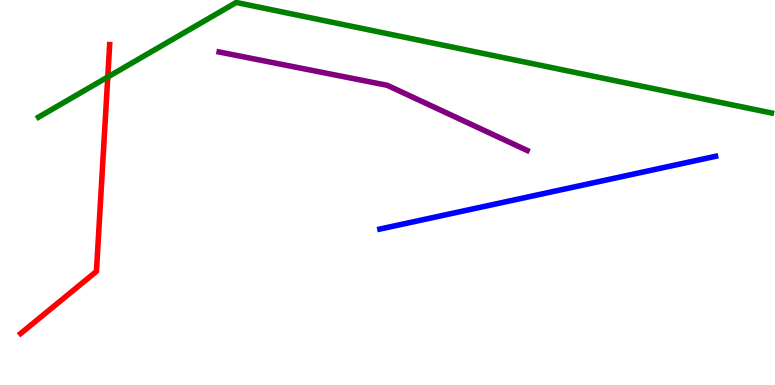[{'lines': ['blue', 'red'], 'intersections': []}, {'lines': ['green', 'red'], 'intersections': [{'x': 1.39, 'y': 8.0}]}, {'lines': ['purple', 'red'], 'intersections': []}, {'lines': ['blue', 'green'], 'intersections': []}, {'lines': ['blue', 'purple'], 'intersections': []}, {'lines': ['green', 'purple'], 'intersections': []}]